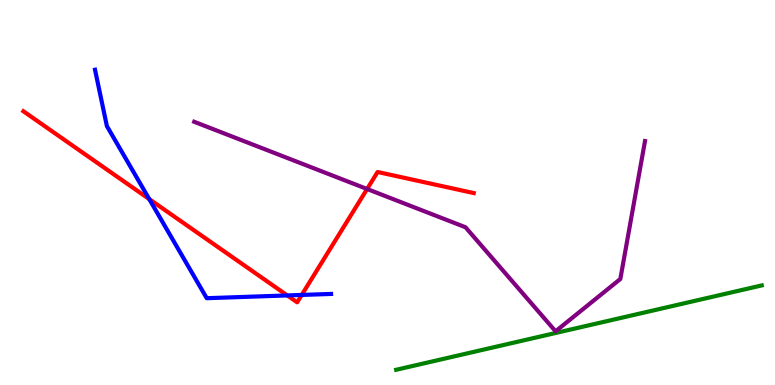[{'lines': ['blue', 'red'], 'intersections': [{'x': 1.93, 'y': 4.83}, {'x': 3.71, 'y': 2.33}, {'x': 3.89, 'y': 2.34}]}, {'lines': ['green', 'red'], 'intersections': []}, {'lines': ['purple', 'red'], 'intersections': [{'x': 4.74, 'y': 5.09}]}, {'lines': ['blue', 'green'], 'intersections': []}, {'lines': ['blue', 'purple'], 'intersections': []}, {'lines': ['green', 'purple'], 'intersections': []}]